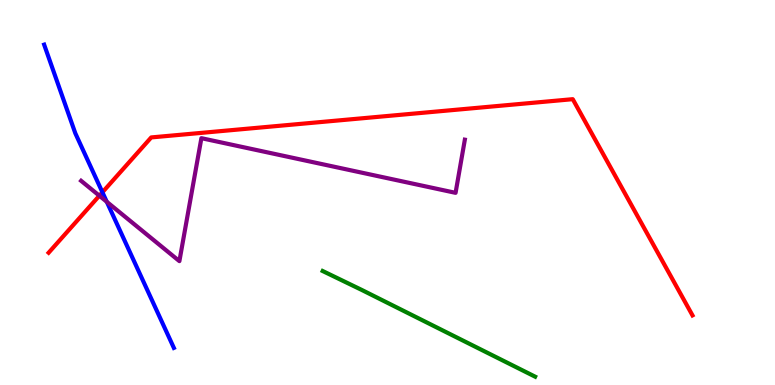[{'lines': ['blue', 'red'], 'intersections': [{'x': 1.32, 'y': 5.01}]}, {'lines': ['green', 'red'], 'intersections': []}, {'lines': ['purple', 'red'], 'intersections': [{'x': 1.28, 'y': 4.92}]}, {'lines': ['blue', 'green'], 'intersections': []}, {'lines': ['blue', 'purple'], 'intersections': [{'x': 1.38, 'y': 4.76}]}, {'lines': ['green', 'purple'], 'intersections': []}]